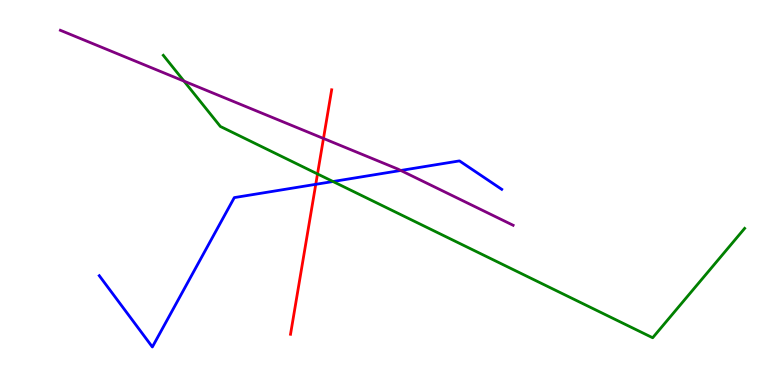[{'lines': ['blue', 'red'], 'intersections': [{'x': 4.07, 'y': 5.21}]}, {'lines': ['green', 'red'], 'intersections': [{'x': 4.1, 'y': 5.48}]}, {'lines': ['purple', 'red'], 'intersections': [{'x': 4.17, 'y': 6.4}]}, {'lines': ['blue', 'green'], 'intersections': [{'x': 4.3, 'y': 5.29}]}, {'lines': ['blue', 'purple'], 'intersections': [{'x': 5.17, 'y': 5.57}]}, {'lines': ['green', 'purple'], 'intersections': [{'x': 2.37, 'y': 7.89}]}]